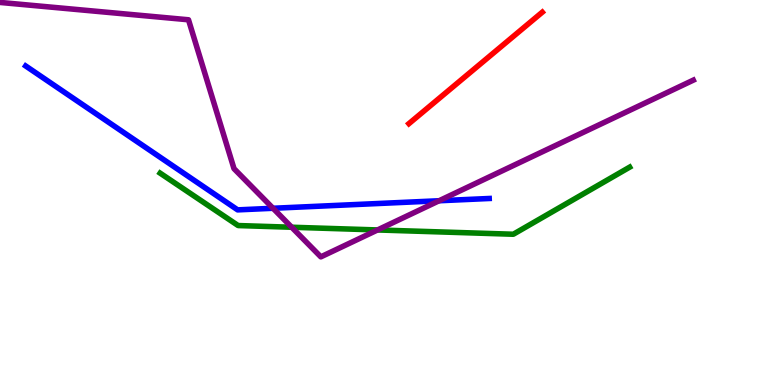[{'lines': ['blue', 'red'], 'intersections': []}, {'lines': ['green', 'red'], 'intersections': []}, {'lines': ['purple', 'red'], 'intersections': []}, {'lines': ['blue', 'green'], 'intersections': []}, {'lines': ['blue', 'purple'], 'intersections': [{'x': 3.52, 'y': 4.59}, {'x': 5.67, 'y': 4.79}]}, {'lines': ['green', 'purple'], 'intersections': [{'x': 3.76, 'y': 4.1}, {'x': 4.87, 'y': 4.03}]}]